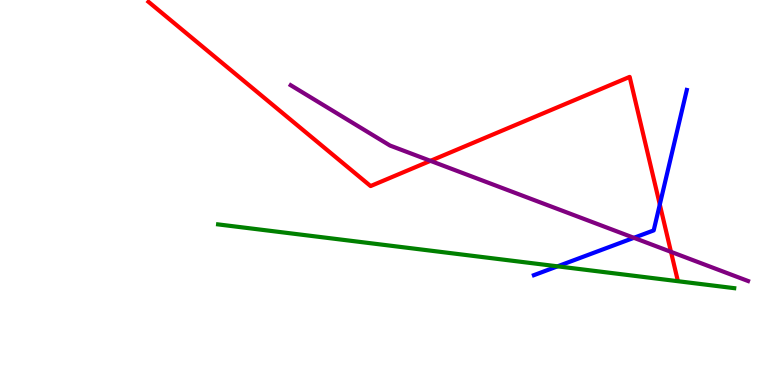[{'lines': ['blue', 'red'], 'intersections': [{'x': 8.51, 'y': 4.69}]}, {'lines': ['green', 'red'], 'intersections': []}, {'lines': ['purple', 'red'], 'intersections': [{'x': 5.55, 'y': 5.82}, {'x': 8.66, 'y': 3.46}]}, {'lines': ['blue', 'green'], 'intersections': [{'x': 7.19, 'y': 3.08}]}, {'lines': ['blue', 'purple'], 'intersections': [{'x': 8.18, 'y': 3.82}]}, {'lines': ['green', 'purple'], 'intersections': []}]